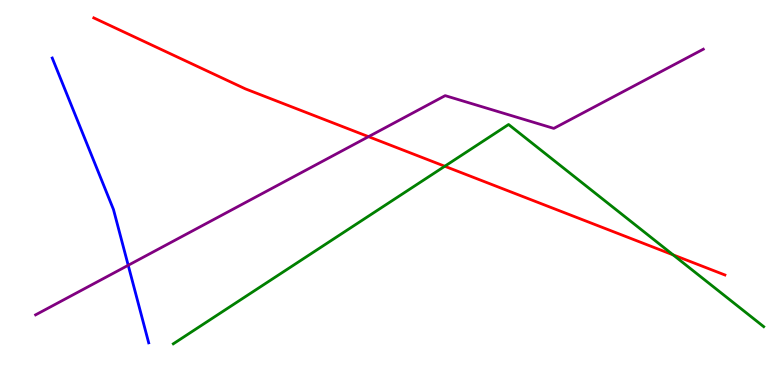[{'lines': ['blue', 'red'], 'intersections': []}, {'lines': ['green', 'red'], 'intersections': [{'x': 5.74, 'y': 5.68}, {'x': 8.69, 'y': 3.38}]}, {'lines': ['purple', 'red'], 'intersections': [{'x': 4.76, 'y': 6.45}]}, {'lines': ['blue', 'green'], 'intersections': []}, {'lines': ['blue', 'purple'], 'intersections': [{'x': 1.65, 'y': 3.11}]}, {'lines': ['green', 'purple'], 'intersections': []}]